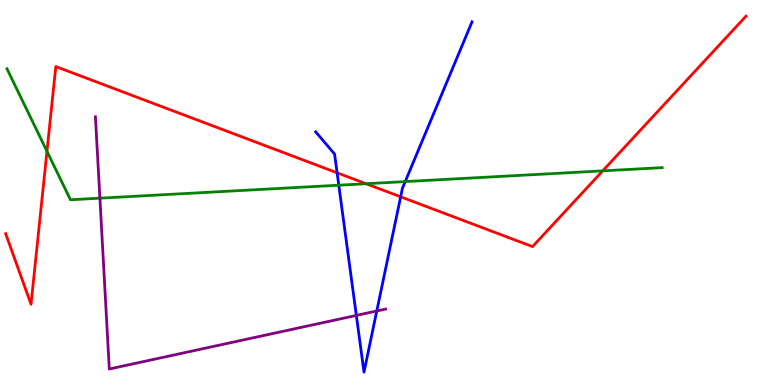[{'lines': ['blue', 'red'], 'intersections': [{'x': 4.35, 'y': 5.51}, {'x': 5.17, 'y': 4.89}]}, {'lines': ['green', 'red'], 'intersections': [{'x': 0.606, 'y': 6.07}, {'x': 4.72, 'y': 5.23}, {'x': 7.78, 'y': 5.56}]}, {'lines': ['purple', 'red'], 'intersections': []}, {'lines': ['blue', 'green'], 'intersections': [{'x': 4.37, 'y': 5.19}, {'x': 5.23, 'y': 5.28}]}, {'lines': ['blue', 'purple'], 'intersections': [{'x': 4.6, 'y': 1.81}, {'x': 4.86, 'y': 1.92}]}, {'lines': ['green', 'purple'], 'intersections': [{'x': 1.29, 'y': 4.85}]}]